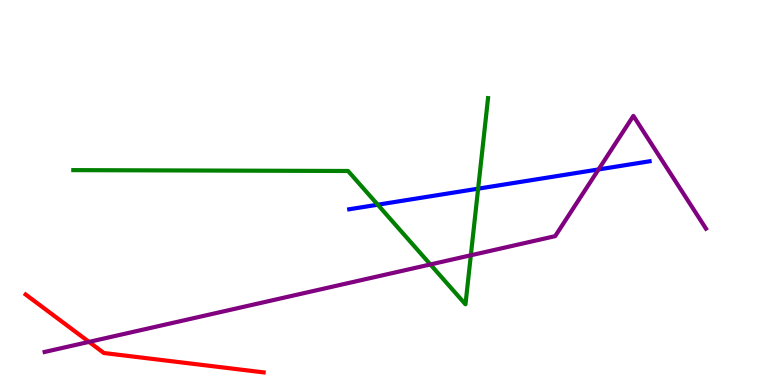[{'lines': ['blue', 'red'], 'intersections': []}, {'lines': ['green', 'red'], 'intersections': []}, {'lines': ['purple', 'red'], 'intersections': [{'x': 1.15, 'y': 1.12}]}, {'lines': ['blue', 'green'], 'intersections': [{'x': 4.87, 'y': 4.68}, {'x': 6.17, 'y': 5.1}]}, {'lines': ['blue', 'purple'], 'intersections': [{'x': 7.72, 'y': 5.6}]}, {'lines': ['green', 'purple'], 'intersections': [{'x': 5.55, 'y': 3.13}, {'x': 6.08, 'y': 3.37}]}]